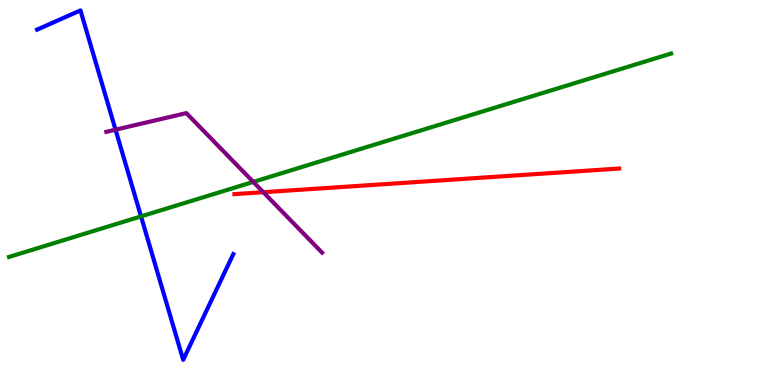[{'lines': ['blue', 'red'], 'intersections': []}, {'lines': ['green', 'red'], 'intersections': []}, {'lines': ['purple', 'red'], 'intersections': [{'x': 3.4, 'y': 5.01}]}, {'lines': ['blue', 'green'], 'intersections': [{'x': 1.82, 'y': 4.38}]}, {'lines': ['blue', 'purple'], 'intersections': [{'x': 1.49, 'y': 6.63}]}, {'lines': ['green', 'purple'], 'intersections': [{'x': 3.27, 'y': 5.27}]}]